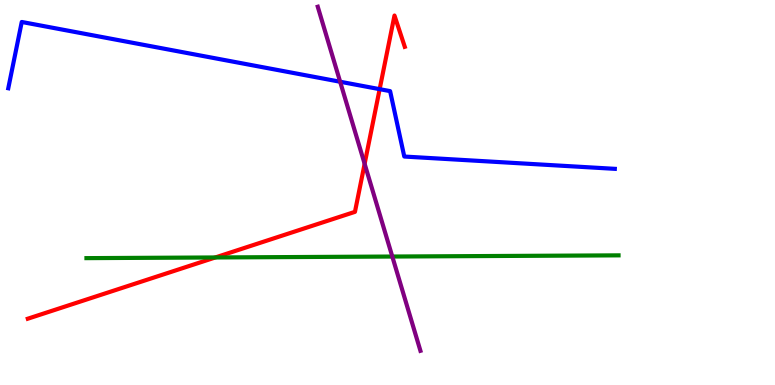[{'lines': ['blue', 'red'], 'intersections': [{'x': 4.9, 'y': 7.68}]}, {'lines': ['green', 'red'], 'intersections': [{'x': 2.78, 'y': 3.31}]}, {'lines': ['purple', 'red'], 'intersections': [{'x': 4.7, 'y': 5.75}]}, {'lines': ['blue', 'green'], 'intersections': []}, {'lines': ['blue', 'purple'], 'intersections': [{'x': 4.39, 'y': 7.88}]}, {'lines': ['green', 'purple'], 'intersections': [{'x': 5.06, 'y': 3.34}]}]